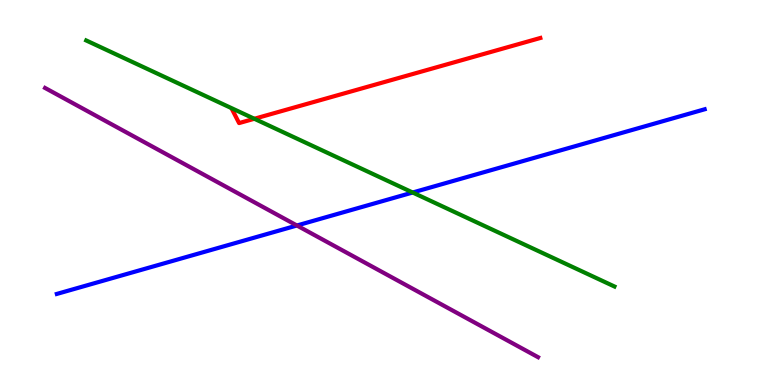[{'lines': ['blue', 'red'], 'intersections': []}, {'lines': ['green', 'red'], 'intersections': [{'x': 3.28, 'y': 6.92}]}, {'lines': ['purple', 'red'], 'intersections': []}, {'lines': ['blue', 'green'], 'intersections': [{'x': 5.32, 'y': 5.0}]}, {'lines': ['blue', 'purple'], 'intersections': [{'x': 3.83, 'y': 4.14}]}, {'lines': ['green', 'purple'], 'intersections': []}]